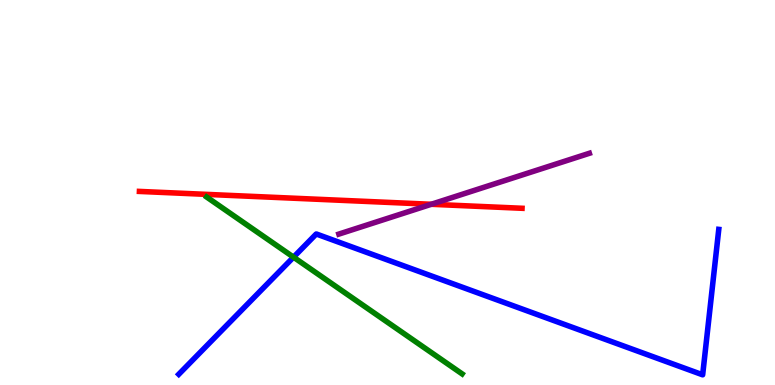[{'lines': ['blue', 'red'], 'intersections': []}, {'lines': ['green', 'red'], 'intersections': []}, {'lines': ['purple', 'red'], 'intersections': [{'x': 5.56, 'y': 4.69}]}, {'lines': ['blue', 'green'], 'intersections': [{'x': 3.79, 'y': 3.32}]}, {'lines': ['blue', 'purple'], 'intersections': []}, {'lines': ['green', 'purple'], 'intersections': []}]